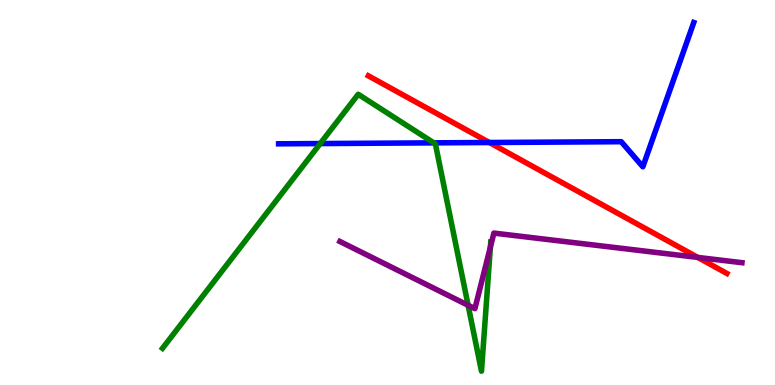[{'lines': ['blue', 'red'], 'intersections': [{'x': 6.31, 'y': 6.3}]}, {'lines': ['green', 'red'], 'intersections': []}, {'lines': ['purple', 'red'], 'intersections': [{'x': 9.0, 'y': 3.31}]}, {'lines': ['blue', 'green'], 'intersections': [{'x': 4.13, 'y': 6.27}, {'x': 5.6, 'y': 6.29}]}, {'lines': ['blue', 'purple'], 'intersections': []}, {'lines': ['green', 'purple'], 'intersections': [{'x': 6.04, 'y': 2.07}, {'x': 6.33, 'y': 3.58}]}]